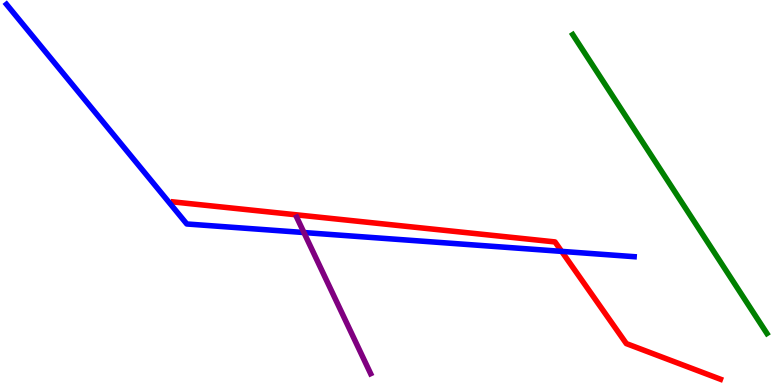[{'lines': ['blue', 'red'], 'intersections': [{'x': 7.25, 'y': 3.47}]}, {'lines': ['green', 'red'], 'intersections': []}, {'lines': ['purple', 'red'], 'intersections': []}, {'lines': ['blue', 'green'], 'intersections': []}, {'lines': ['blue', 'purple'], 'intersections': [{'x': 3.92, 'y': 3.96}]}, {'lines': ['green', 'purple'], 'intersections': []}]